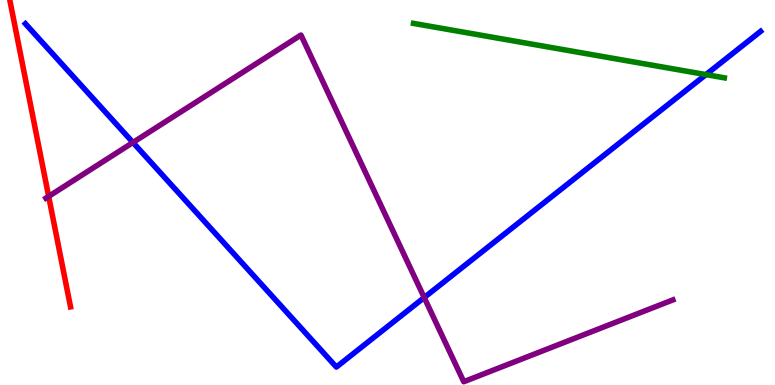[{'lines': ['blue', 'red'], 'intersections': []}, {'lines': ['green', 'red'], 'intersections': []}, {'lines': ['purple', 'red'], 'intersections': [{'x': 0.628, 'y': 4.9}]}, {'lines': ['blue', 'green'], 'intersections': [{'x': 9.11, 'y': 8.06}]}, {'lines': ['blue', 'purple'], 'intersections': [{'x': 1.72, 'y': 6.3}, {'x': 5.47, 'y': 2.27}]}, {'lines': ['green', 'purple'], 'intersections': []}]